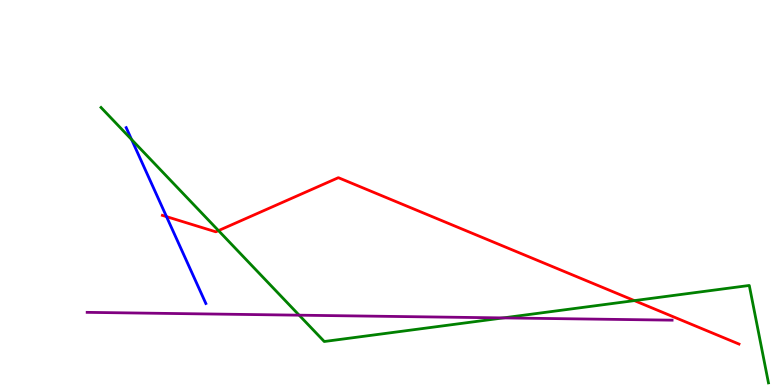[{'lines': ['blue', 'red'], 'intersections': [{'x': 2.15, 'y': 4.37}]}, {'lines': ['green', 'red'], 'intersections': [{'x': 2.82, 'y': 4.01}, {'x': 8.19, 'y': 2.19}]}, {'lines': ['purple', 'red'], 'intersections': []}, {'lines': ['blue', 'green'], 'intersections': [{'x': 1.7, 'y': 6.38}]}, {'lines': ['blue', 'purple'], 'intersections': []}, {'lines': ['green', 'purple'], 'intersections': [{'x': 3.86, 'y': 1.81}, {'x': 6.49, 'y': 1.74}]}]